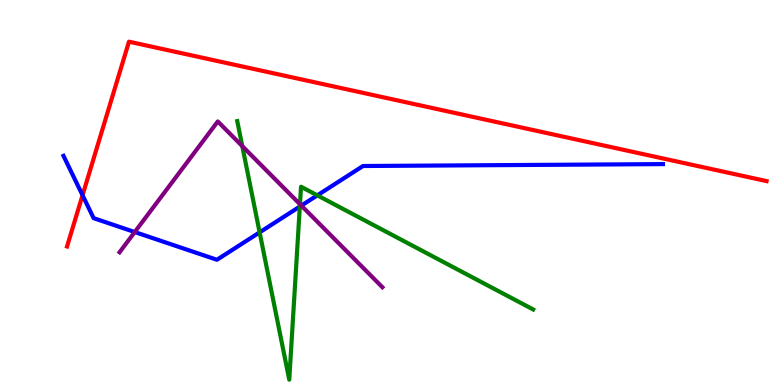[{'lines': ['blue', 'red'], 'intersections': [{'x': 1.07, 'y': 4.93}]}, {'lines': ['green', 'red'], 'intersections': []}, {'lines': ['purple', 'red'], 'intersections': []}, {'lines': ['blue', 'green'], 'intersections': [{'x': 3.35, 'y': 3.96}, {'x': 3.87, 'y': 4.63}, {'x': 4.09, 'y': 4.93}]}, {'lines': ['blue', 'purple'], 'intersections': [{'x': 1.74, 'y': 3.97}, {'x': 3.89, 'y': 4.66}]}, {'lines': ['green', 'purple'], 'intersections': [{'x': 3.13, 'y': 6.2}, {'x': 3.87, 'y': 4.7}]}]